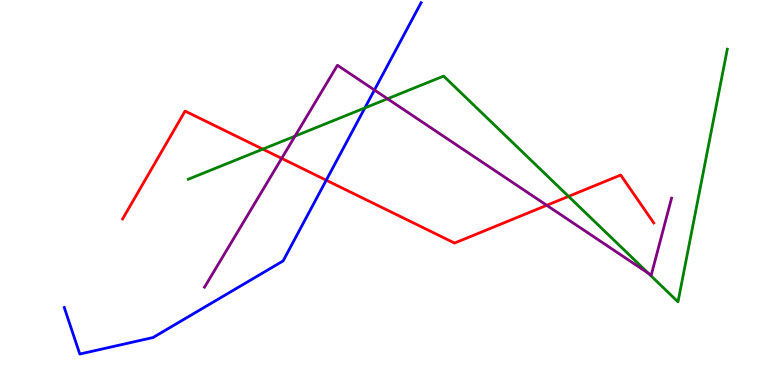[{'lines': ['blue', 'red'], 'intersections': [{'x': 4.21, 'y': 5.32}]}, {'lines': ['green', 'red'], 'intersections': [{'x': 3.39, 'y': 6.13}, {'x': 7.34, 'y': 4.9}]}, {'lines': ['purple', 'red'], 'intersections': [{'x': 3.63, 'y': 5.89}, {'x': 7.05, 'y': 4.67}]}, {'lines': ['blue', 'green'], 'intersections': [{'x': 4.71, 'y': 7.2}]}, {'lines': ['blue', 'purple'], 'intersections': [{'x': 4.83, 'y': 7.66}]}, {'lines': ['green', 'purple'], 'intersections': [{'x': 3.81, 'y': 6.46}, {'x': 5.0, 'y': 7.43}, {'x': 8.37, 'y': 2.9}]}]